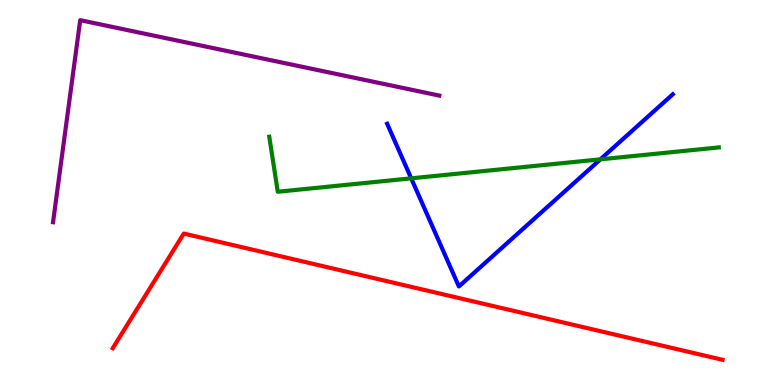[{'lines': ['blue', 'red'], 'intersections': []}, {'lines': ['green', 'red'], 'intersections': []}, {'lines': ['purple', 'red'], 'intersections': []}, {'lines': ['blue', 'green'], 'intersections': [{'x': 5.31, 'y': 5.37}, {'x': 7.75, 'y': 5.86}]}, {'lines': ['blue', 'purple'], 'intersections': []}, {'lines': ['green', 'purple'], 'intersections': []}]